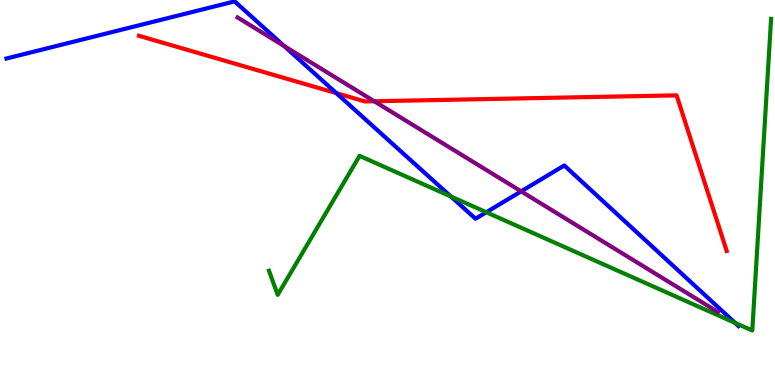[{'lines': ['blue', 'red'], 'intersections': [{'x': 4.34, 'y': 7.58}]}, {'lines': ['green', 'red'], 'intersections': []}, {'lines': ['purple', 'red'], 'intersections': [{'x': 4.83, 'y': 7.37}]}, {'lines': ['blue', 'green'], 'intersections': [{'x': 5.82, 'y': 4.9}, {'x': 6.28, 'y': 4.49}, {'x': 9.48, 'y': 1.61}]}, {'lines': ['blue', 'purple'], 'intersections': [{'x': 3.67, 'y': 8.81}, {'x': 6.72, 'y': 5.03}]}, {'lines': ['green', 'purple'], 'intersections': []}]